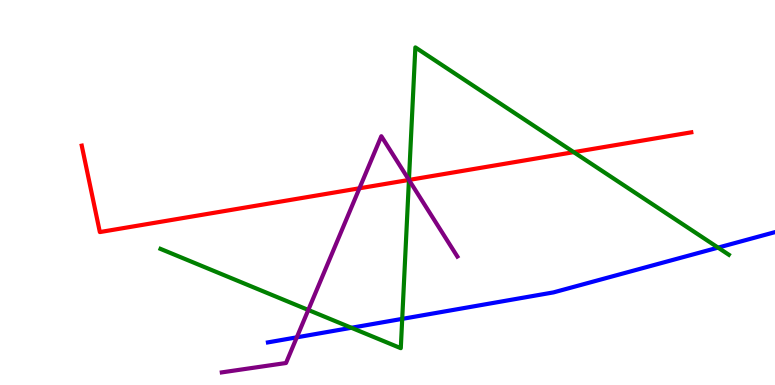[{'lines': ['blue', 'red'], 'intersections': []}, {'lines': ['green', 'red'], 'intersections': [{'x': 5.28, 'y': 5.33}, {'x': 7.4, 'y': 6.05}]}, {'lines': ['purple', 'red'], 'intersections': [{'x': 4.64, 'y': 5.11}, {'x': 5.28, 'y': 5.33}]}, {'lines': ['blue', 'green'], 'intersections': [{'x': 4.53, 'y': 1.49}, {'x': 5.19, 'y': 1.72}, {'x': 9.27, 'y': 3.57}]}, {'lines': ['blue', 'purple'], 'intersections': [{'x': 3.83, 'y': 1.24}]}, {'lines': ['green', 'purple'], 'intersections': [{'x': 3.98, 'y': 1.95}, {'x': 5.28, 'y': 5.33}]}]